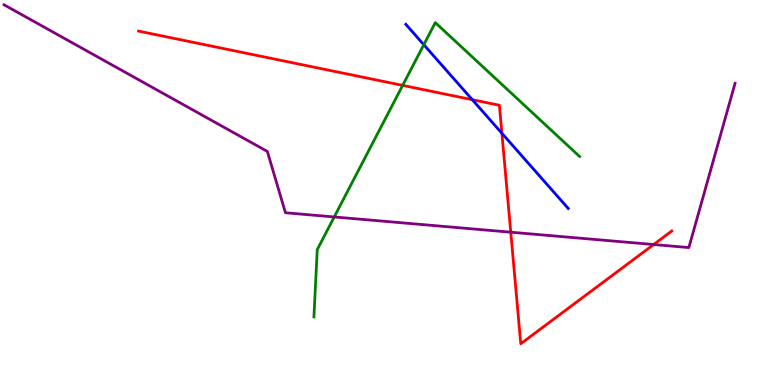[{'lines': ['blue', 'red'], 'intersections': [{'x': 6.09, 'y': 7.41}, {'x': 6.48, 'y': 6.54}]}, {'lines': ['green', 'red'], 'intersections': [{'x': 5.2, 'y': 7.78}]}, {'lines': ['purple', 'red'], 'intersections': [{'x': 6.59, 'y': 3.97}, {'x': 8.43, 'y': 3.65}]}, {'lines': ['blue', 'green'], 'intersections': [{'x': 5.47, 'y': 8.84}]}, {'lines': ['blue', 'purple'], 'intersections': []}, {'lines': ['green', 'purple'], 'intersections': [{'x': 4.31, 'y': 4.36}]}]